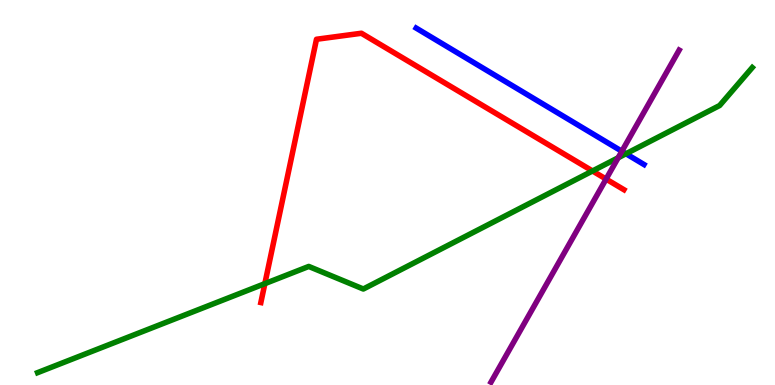[{'lines': ['blue', 'red'], 'intersections': []}, {'lines': ['green', 'red'], 'intersections': [{'x': 3.42, 'y': 2.63}, {'x': 7.65, 'y': 5.56}]}, {'lines': ['purple', 'red'], 'intersections': [{'x': 7.82, 'y': 5.35}]}, {'lines': ['blue', 'green'], 'intersections': [{'x': 8.08, 'y': 6.01}]}, {'lines': ['blue', 'purple'], 'intersections': [{'x': 8.02, 'y': 6.07}]}, {'lines': ['green', 'purple'], 'intersections': [{'x': 7.98, 'y': 5.9}]}]